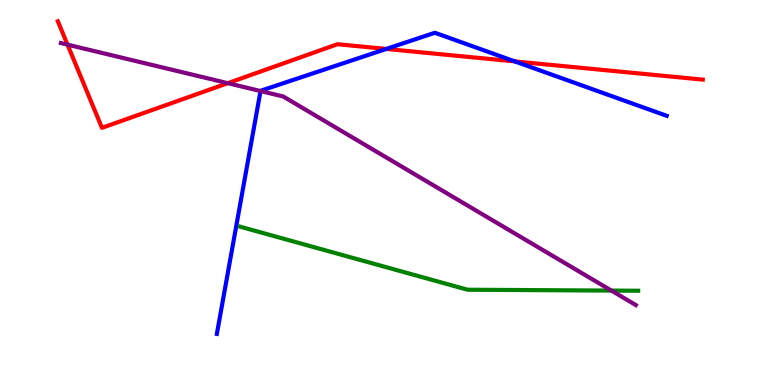[{'lines': ['blue', 'red'], 'intersections': [{'x': 4.98, 'y': 8.73}, {'x': 6.64, 'y': 8.41}]}, {'lines': ['green', 'red'], 'intersections': []}, {'lines': ['purple', 'red'], 'intersections': [{'x': 0.871, 'y': 8.84}, {'x': 2.94, 'y': 7.84}]}, {'lines': ['blue', 'green'], 'intersections': []}, {'lines': ['blue', 'purple'], 'intersections': [{'x': 3.36, 'y': 7.64}]}, {'lines': ['green', 'purple'], 'intersections': [{'x': 7.89, 'y': 2.45}]}]